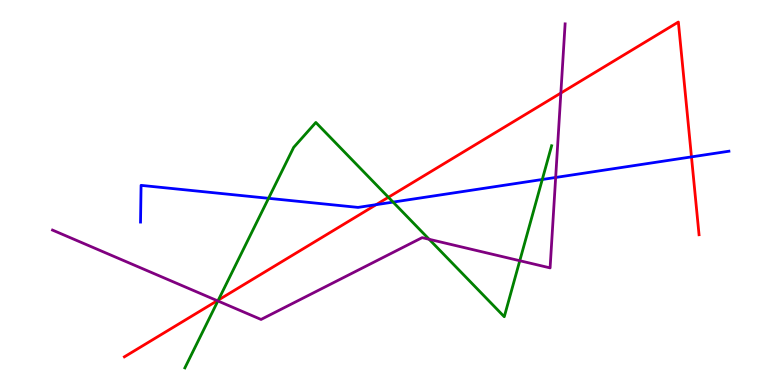[{'lines': ['blue', 'red'], 'intersections': [{'x': 4.85, 'y': 4.68}, {'x': 8.92, 'y': 5.92}]}, {'lines': ['green', 'red'], 'intersections': [{'x': 2.82, 'y': 2.21}, {'x': 5.01, 'y': 4.88}]}, {'lines': ['purple', 'red'], 'intersections': [{'x': 2.8, 'y': 2.19}, {'x': 7.24, 'y': 7.58}]}, {'lines': ['blue', 'green'], 'intersections': [{'x': 3.47, 'y': 4.85}, {'x': 5.07, 'y': 4.75}, {'x': 7.0, 'y': 5.34}]}, {'lines': ['blue', 'purple'], 'intersections': [{'x': 7.17, 'y': 5.39}]}, {'lines': ['green', 'purple'], 'intersections': [{'x': 2.81, 'y': 2.18}, {'x': 5.54, 'y': 3.78}, {'x': 6.71, 'y': 3.23}]}]